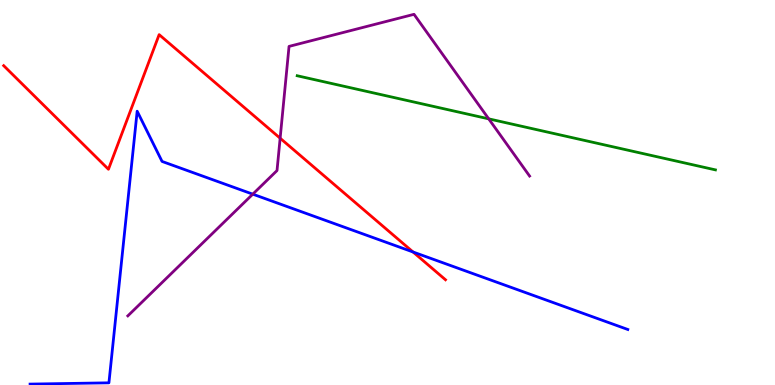[{'lines': ['blue', 'red'], 'intersections': [{'x': 5.33, 'y': 3.45}]}, {'lines': ['green', 'red'], 'intersections': []}, {'lines': ['purple', 'red'], 'intersections': [{'x': 3.61, 'y': 6.41}]}, {'lines': ['blue', 'green'], 'intersections': []}, {'lines': ['blue', 'purple'], 'intersections': [{'x': 3.26, 'y': 4.96}]}, {'lines': ['green', 'purple'], 'intersections': [{'x': 6.31, 'y': 6.91}]}]